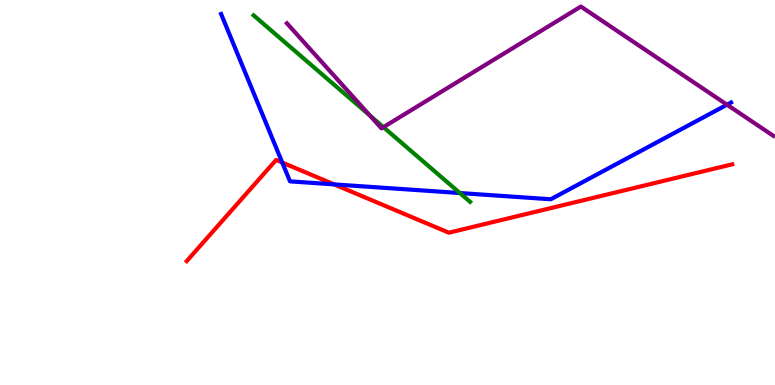[{'lines': ['blue', 'red'], 'intersections': [{'x': 3.64, 'y': 5.78}, {'x': 4.31, 'y': 5.21}]}, {'lines': ['green', 'red'], 'intersections': []}, {'lines': ['purple', 'red'], 'intersections': []}, {'lines': ['blue', 'green'], 'intersections': [{'x': 5.93, 'y': 4.99}]}, {'lines': ['blue', 'purple'], 'intersections': [{'x': 9.38, 'y': 7.28}]}, {'lines': ['green', 'purple'], 'intersections': [{'x': 4.77, 'y': 7.0}, {'x': 4.95, 'y': 6.7}]}]